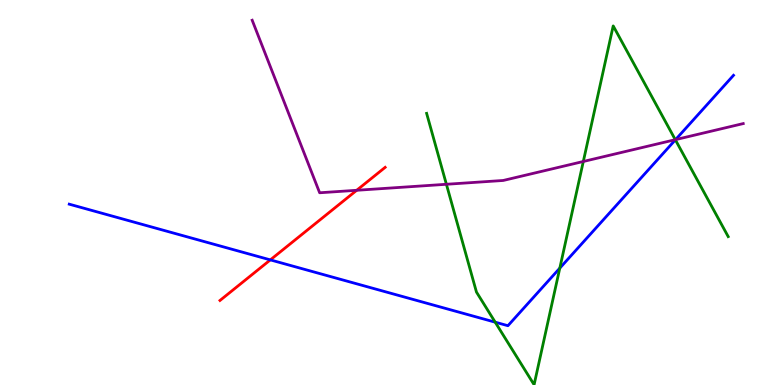[{'lines': ['blue', 'red'], 'intersections': [{'x': 3.49, 'y': 3.25}]}, {'lines': ['green', 'red'], 'intersections': []}, {'lines': ['purple', 'red'], 'intersections': [{'x': 4.6, 'y': 5.06}]}, {'lines': ['blue', 'green'], 'intersections': [{'x': 6.39, 'y': 1.63}, {'x': 7.22, 'y': 3.04}, {'x': 8.71, 'y': 6.37}]}, {'lines': ['blue', 'purple'], 'intersections': [{'x': 8.72, 'y': 6.37}]}, {'lines': ['green', 'purple'], 'intersections': [{'x': 5.76, 'y': 5.21}, {'x': 7.53, 'y': 5.81}, {'x': 8.71, 'y': 6.37}]}]